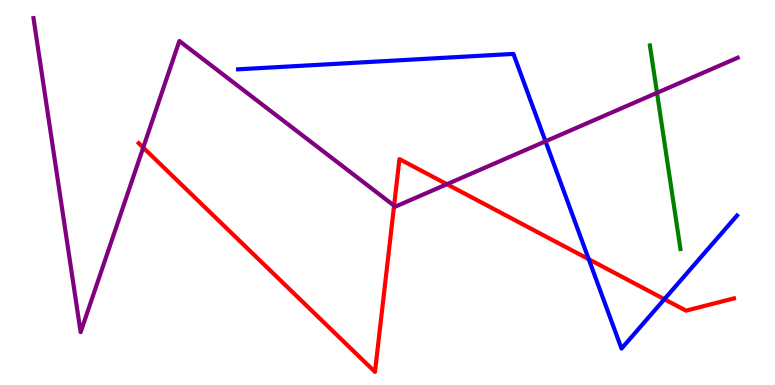[{'lines': ['blue', 'red'], 'intersections': [{'x': 7.6, 'y': 3.27}, {'x': 8.57, 'y': 2.23}]}, {'lines': ['green', 'red'], 'intersections': []}, {'lines': ['purple', 'red'], 'intersections': [{'x': 1.85, 'y': 6.17}, {'x': 5.08, 'y': 4.66}, {'x': 5.77, 'y': 5.22}]}, {'lines': ['blue', 'green'], 'intersections': []}, {'lines': ['blue', 'purple'], 'intersections': [{'x': 7.04, 'y': 6.33}]}, {'lines': ['green', 'purple'], 'intersections': [{'x': 8.48, 'y': 7.59}]}]